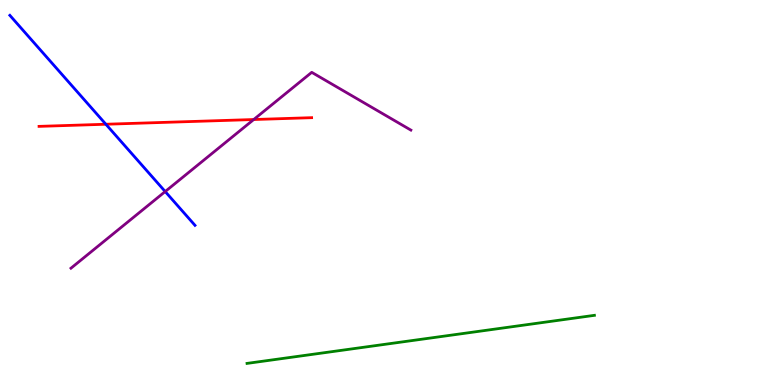[{'lines': ['blue', 'red'], 'intersections': [{'x': 1.37, 'y': 6.77}]}, {'lines': ['green', 'red'], 'intersections': []}, {'lines': ['purple', 'red'], 'intersections': [{'x': 3.27, 'y': 6.9}]}, {'lines': ['blue', 'green'], 'intersections': []}, {'lines': ['blue', 'purple'], 'intersections': [{'x': 2.13, 'y': 5.02}]}, {'lines': ['green', 'purple'], 'intersections': []}]